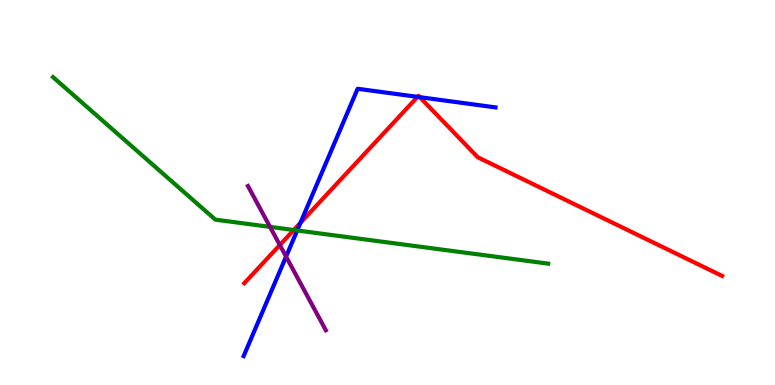[{'lines': ['blue', 'red'], 'intersections': [{'x': 3.88, 'y': 4.21}, {'x': 5.39, 'y': 7.48}, {'x': 5.42, 'y': 7.48}]}, {'lines': ['green', 'red'], 'intersections': [{'x': 3.79, 'y': 4.03}]}, {'lines': ['purple', 'red'], 'intersections': [{'x': 3.61, 'y': 3.64}]}, {'lines': ['blue', 'green'], 'intersections': [{'x': 3.83, 'y': 4.01}]}, {'lines': ['blue', 'purple'], 'intersections': [{'x': 3.69, 'y': 3.34}]}, {'lines': ['green', 'purple'], 'intersections': [{'x': 3.48, 'y': 4.11}]}]